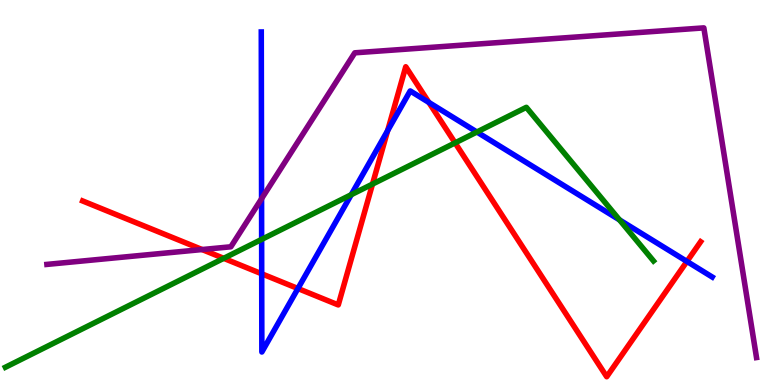[{'lines': ['blue', 'red'], 'intersections': [{'x': 3.38, 'y': 2.89}, {'x': 3.84, 'y': 2.51}, {'x': 5.0, 'y': 6.61}, {'x': 5.53, 'y': 7.34}, {'x': 8.86, 'y': 3.21}]}, {'lines': ['green', 'red'], 'intersections': [{'x': 2.89, 'y': 3.29}, {'x': 4.81, 'y': 5.22}, {'x': 5.87, 'y': 6.29}]}, {'lines': ['purple', 'red'], 'intersections': [{'x': 2.61, 'y': 3.52}]}, {'lines': ['blue', 'green'], 'intersections': [{'x': 3.38, 'y': 3.78}, {'x': 4.53, 'y': 4.94}, {'x': 6.15, 'y': 6.57}, {'x': 7.99, 'y': 4.29}]}, {'lines': ['blue', 'purple'], 'intersections': [{'x': 3.38, 'y': 4.84}]}, {'lines': ['green', 'purple'], 'intersections': []}]